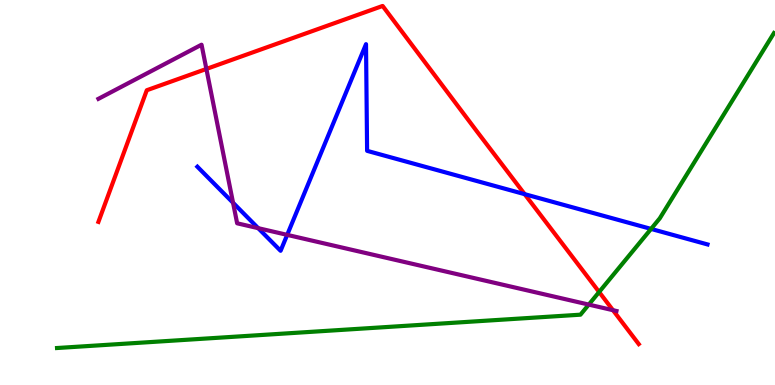[{'lines': ['blue', 'red'], 'intersections': [{'x': 6.77, 'y': 4.96}]}, {'lines': ['green', 'red'], 'intersections': [{'x': 7.73, 'y': 2.42}]}, {'lines': ['purple', 'red'], 'intersections': [{'x': 2.66, 'y': 8.21}, {'x': 7.91, 'y': 1.94}]}, {'lines': ['blue', 'green'], 'intersections': [{'x': 8.4, 'y': 4.05}]}, {'lines': ['blue', 'purple'], 'intersections': [{'x': 3.01, 'y': 4.73}, {'x': 3.33, 'y': 4.07}, {'x': 3.71, 'y': 3.9}]}, {'lines': ['green', 'purple'], 'intersections': [{'x': 7.6, 'y': 2.09}]}]